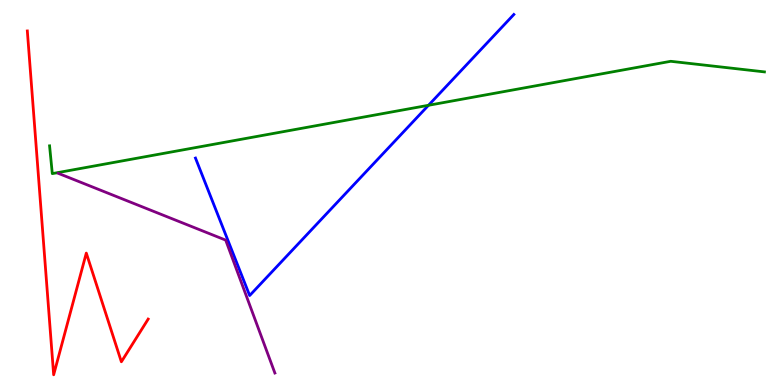[{'lines': ['blue', 'red'], 'intersections': []}, {'lines': ['green', 'red'], 'intersections': []}, {'lines': ['purple', 'red'], 'intersections': []}, {'lines': ['blue', 'green'], 'intersections': [{'x': 5.53, 'y': 7.27}]}, {'lines': ['blue', 'purple'], 'intersections': []}, {'lines': ['green', 'purple'], 'intersections': []}]